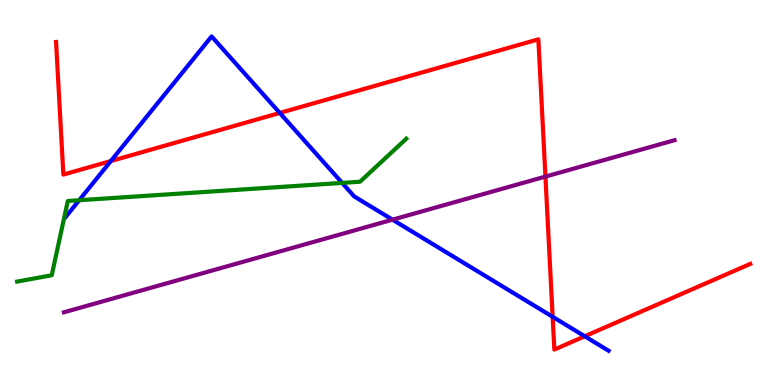[{'lines': ['blue', 'red'], 'intersections': [{'x': 1.43, 'y': 5.82}, {'x': 3.61, 'y': 7.07}, {'x': 7.13, 'y': 1.77}, {'x': 7.55, 'y': 1.27}]}, {'lines': ['green', 'red'], 'intersections': []}, {'lines': ['purple', 'red'], 'intersections': [{'x': 7.04, 'y': 5.41}]}, {'lines': ['blue', 'green'], 'intersections': [{'x': 1.02, 'y': 4.8}, {'x': 4.41, 'y': 5.25}]}, {'lines': ['blue', 'purple'], 'intersections': [{'x': 5.06, 'y': 4.29}]}, {'lines': ['green', 'purple'], 'intersections': []}]